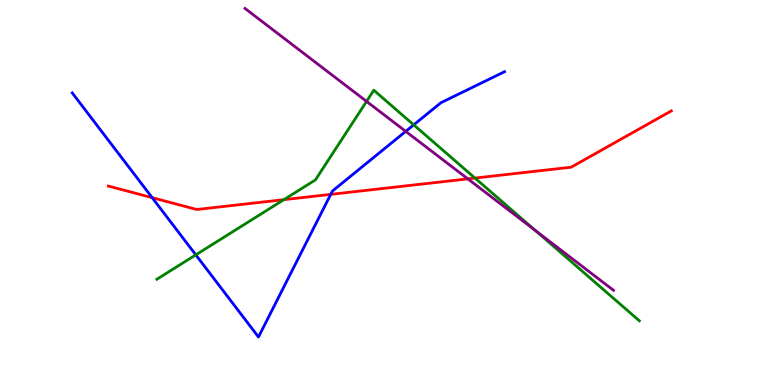[{'lines': ['blue', 'red'], 'intersections': [{'x': 1.96, 'y': 4.87}, {'x': 4.27, 'y': 4.95}]}, {'lines': ['green', 'red'], 'intersections': [{'x': 3.66, 'y': 4.81}, {'x': 6.13, 'y': 5.37}]}, {'lines': ['purple', 'red'], 'intersections': [{'x': 6.04, 'y': 5.35}]}, {'lines': ['blue', 'green'], 'intersections': [{'x': 2.53, 'y': 3.38}, {'x': 5.34, 'y': 6.76}]}, {'lines': ['blue', 'purple'], 'intersections': [{'x': 5.24, 'y': 6.59}]}, {'lines': ['green', 'purple'], 'intersections': [{'x': 4.73, 'y': 7.37}, {'x': 6.91, 'y': 4.01}]}]